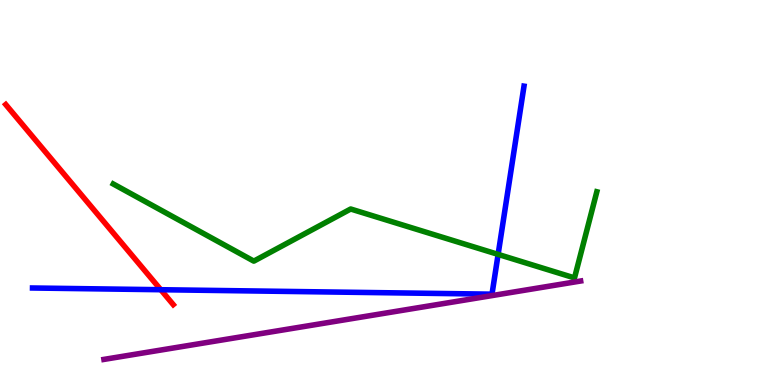[{'lines': ['blue', 'red'], 'intersections': [{'x': 2.07, 'y': 2.47}]}, {'lines': ['green', 'red'], 'intersections': []}, {'lines': ['purple', 'red'], 'intersections': []}, {'lines': ['blue', 'green'], 'intersections': [{'x': 6.43, 'y': 3.39}]}, {'lines': ['blue', 'purple'], 'intersections': []}, {'lines': ['green', 'purple'], 'intersections': []}]